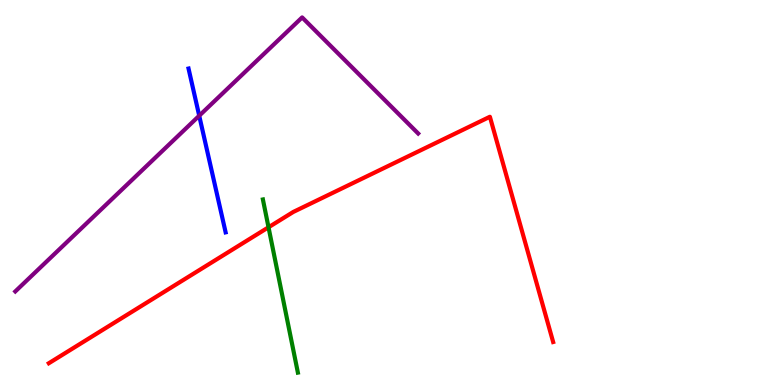[{'lines': ['blue', 'red'], 'intersections': []}, {'lines': ['green', 'red'], 'intersections': [{'x': 3.46, 'y': 4.1}]}, {'lines': ['purple', 'red'], 'intersections': []}, {'lines': ['blue', 'green'], 'intersections': []}, {'lines': ['blue', 'purple'], 'intersections': [{'x': 2.57, 'y': 6.99}]}, {'lines': ['green', 'purple'], 'intersections': []}]